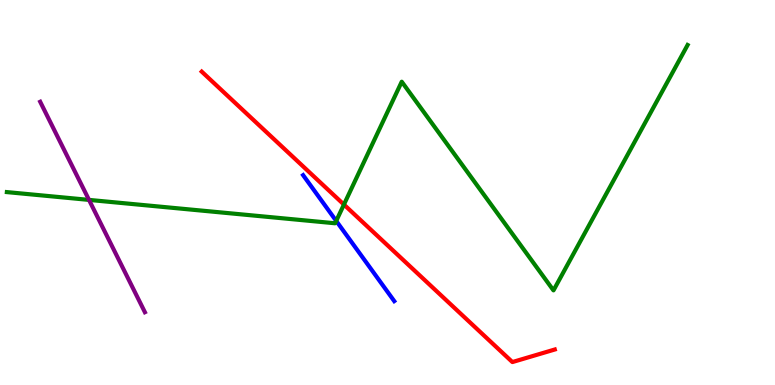[{'lines': ['blue', 'red'], 'intersections': []}, {'lines': ['green', 'red'], 'intersections': [{'x': 4.44, 'y': 4.69}]}, {'lines': ['purple', 'red'], 'intersections': []}, {'lines': ['blue', 'green'], 'intersections': [{'x': 4.34, 'y': 4.26}]}, {'lines': ['blue', 'purple'], 'intersections': []}, {'lines': ['green', 'purple'], 'intersections': [{'x': 1.15, 'y': 4.81}]}]